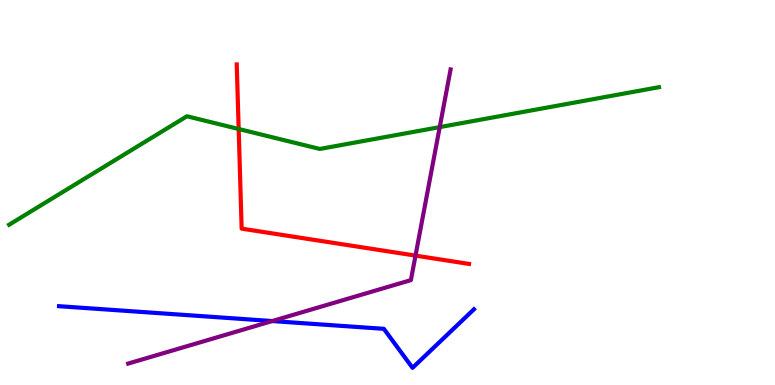[{'lines': ['blue', 'red'], 'intersections': []}, {'lines': ['green', 'red'], 'intersections': [{'x': 3.08, 'y': 6.65}]}, {'lines': ['purple', 'red'], 'intersections': [{'x': 5.36, 'y': 3.36}]}, {'lines': ['blue', 'green'], 'intersections': []}, {'lines': ['blue', 'purple'], 'intersections': [{'x': 3.51, 'y': 1.66}]}, {'lines': ['green', 'purple'], 'intersections': [{'x': 5.67, 'y': 6.7}]}]